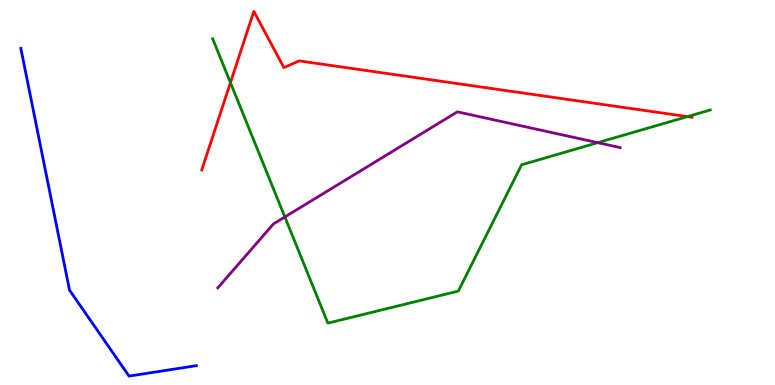[{'lines': ['blue', 'red'], 'intersections': []}, {'lines': ['green', 'red'], 'intersections': [{'x': 2.97, 'y': 7.85}, {'x': 8.87, 'y': 6.97}]}, {'lines': ['purple', 'red'], 'intersections': []}, {'lines': ['blue', 'green'], 'intersections': []}, {'lines': ['blue', 'purple'], 'intersections': []}, {'lines': ['green', 'purple'], 'intersections': [{'x': 3.68, 'y': 4.36}, {'x': 7.71, 'y': 6.29}]}]